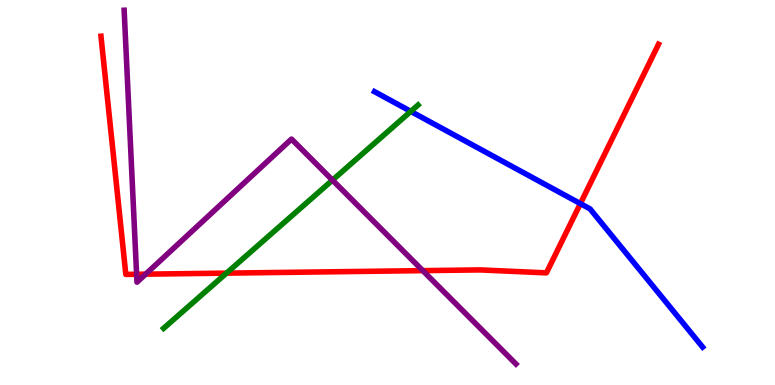[{'lines': ['blue', 'red'], 'intersections': [{'x': 7.49, 'y': 4.71}]}, {'lines': ['green', 'red'], 'intersections': [{'x': 2.92, 'y': 2.91}]}, {'lines': ['purple', 'red'], 'intersections': [{'x': 1.76, 'y': 2.88}, {'x': 1.88, 'y': 2.88}, {'x': 5.46, 'y': 2.97}]}, {'lines': ['blue', 'green'], 'intersections': [{'x': 5.3, 'y': 7.11}]}, {'lines': ['blue', 'purple'], 'intersections': []}, {'lines': ['green', 'purple'], 'intersections': [{'x': 4.29, 'y': 5.32}]}]